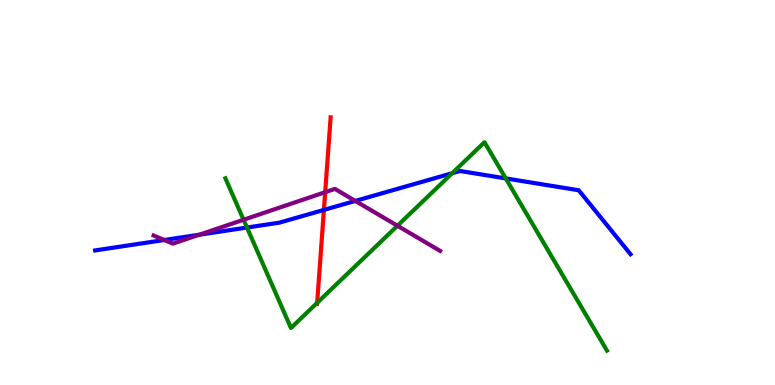[{'lines': ['blue', 'red'], 'intersections': [{'x': 4.18, 'y': 4.55}]}, {'lines': ['green', 'red'], 'intersections': [{'x': 4.09, 'y': 2.13}]}, {'lines': ['purple', 'red'], 'intersections': [{'x': 4.2, 'y': 5.01}]}, {'lines': ['blue', 'green'], 'intersections': [{'x': 3.19, 'y': 4.09}, {'x': 5.83, 'y': 5.5}, {'x': 6.53, 'y': 5.37}]}, {'lines': ['blue', 'purple'], 'intersections': [{'x': 2.12, 'y': 3.77}, {'x': 2.57, 'y': 3.9}, {'x': 4.58, 'y': 4.78}]}, {'lines': ['green', 'purple'], 'intersections': [{'x': 3.14, 'y': 4.29}, {'x': 5.13, 'y': 4.14}]}]